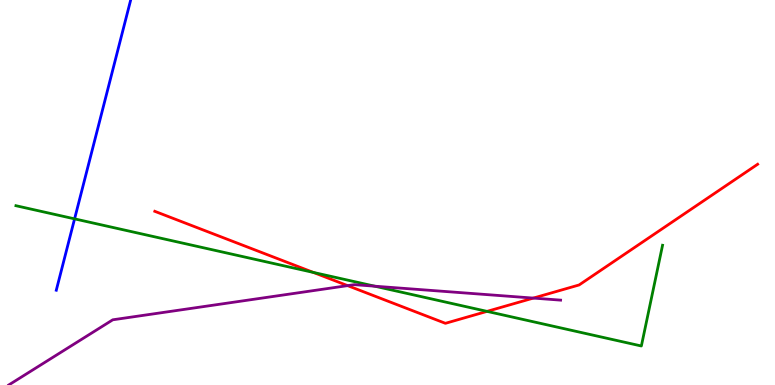[{'lines': ['blue', 'red'], 'intersections': []}, {'lines': ['green', 'red'], 'intersections': [{'x': 4.04, 'y': 2.92}, {'x': 6.28, 'y': 1.91}]}, {'lines': ['purple', 'red'], 'intersections': [{'x': 4.49, 'y': 2.58}, {'x': 6.88, 'y': 2.26}]}, {'lines': ['blue', 'green'], 'intersections': [{'x': 0.962, 'y': 4.32}]}, {'lines': ['blue', 'purple'], 'intersections': []}, {'lines': ['green', 'purple'], 'intersections': [{'x': 4.84, 'y': 2.57}]}]